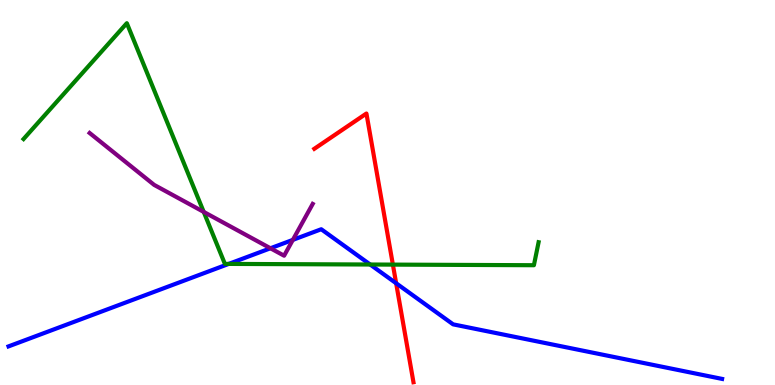[{'lines': ['blue', 'red'], 'intersections': [{'x': 5.11, 'y': 2.64}]}, {'lines': ['green', 'red'], 'intersections': [{'x': 5.07, 'y': 3.13}]}, {'lines': ['purple', 'red'], 'intersections': []}, {'lines': ['blue', 'green'], 'intersections': [{'x': 2.95, 'y': 3.15}, {'x': 4.78, 'y': 3.13}]}, {'lines': ['blue', 'purple'], 'intersections': [{'x': 3.49, 'y': 3.55}, {'x': 3.78, 'y': 3.77}]}, {'lines': ['green', 'purple'], 'intersections': [{'x': 2.63, 'y': 4.5}]}]